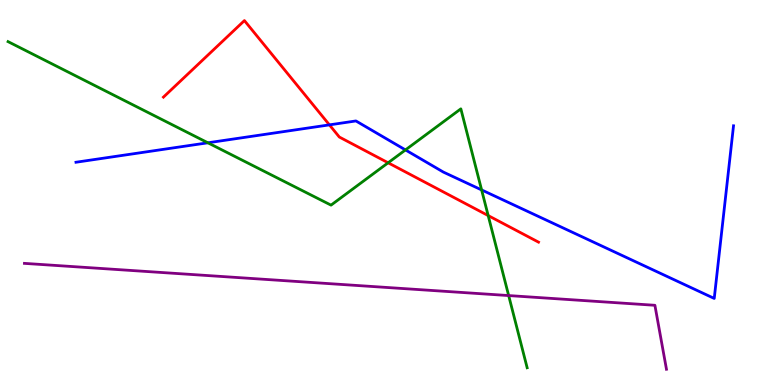[{'lines': ['blue', 'red'], 'intersections': [{'x': 4.25, 'y': 6.76}]}, {'lines': ['green', 'red'], 'intersections': [{'x': 5.01, 'y': 5.77}, {'x': 6.3, 'y': 4.4}]}, {'lines': ['purple', 'red'], 'intersections': []}, {'lines': ['blue', 'green'], 'intersections': [{'x': 2.68, 'y': 6.29}, {'x': 5.23, 'y': 6.11}, {'x': 6.21, 'y': 5.07}]}, {'lines': ['blue', 'purple'], 'intersections': []}, {'lines': ['green', 'purple'], 'intersections': [{'x': 6.56, 'y': 2.32}]}]